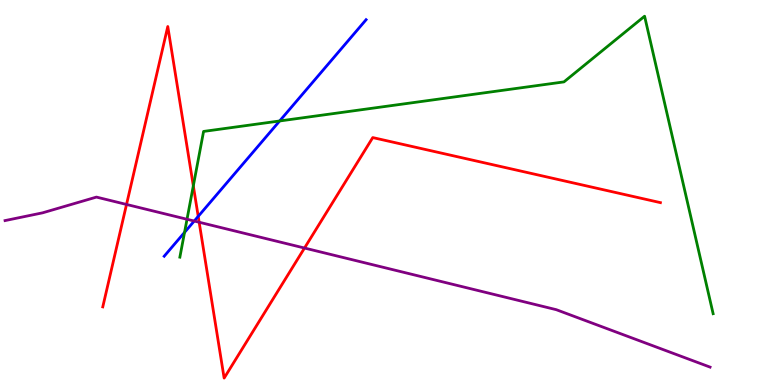[{'lines': ['blue', 'red'], 'intersections': [{'x': 2.56, 'y': 4.38}]}, {'lines': ['green', 'red'], 'intersections': [{'x': 2.49, 'y': 5.17}]}, {'lines': ['purple', 'red'], 'intersections': [{'x': 1.63, 'y': 4.69}, {'x': 2.57, 'y': 4.23}, {'x': 3.93, 'y': 3.56}]}, {'lines': ['blue', 'green'], 'intersections': [{'x': 2.38, 'y': 3.96}, {'x': 3.61, 'y': 6.86}]}, {'lines': ['blue', 'purple'], 'intersections': [{'x': 2.51, 'y': 4.26}]}, {'lines': ['green', 'purple'], 'intersections': [{'x': 2.41, 'y': 4.3}]}]